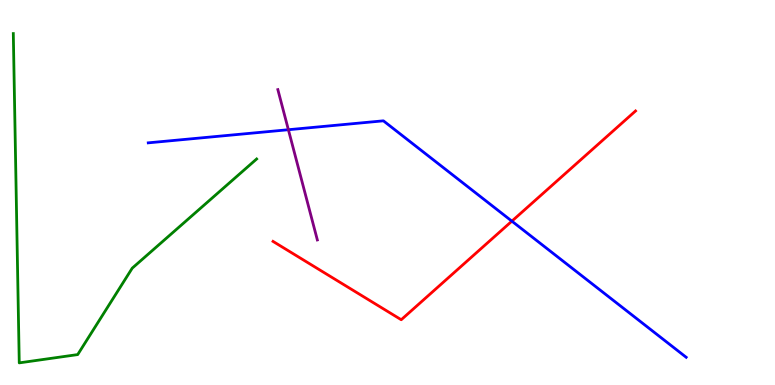[{'lines': ['blue', 'red'], 'intersections': [{'x': 6.6, 'y': 4.26}]}, {'lines': ['green', 'red'], 'intersections': []}, {'lines': ['purple', 'red'], 'intersections': []}, {'lines': ['blue', 'green'], 'intersections': []}, {'lines': ['blue', 'purple'], 'intersections': [{'x': 3.72, 'y': 6.63}]}, {'lines': ['green', 'purple'], 'intersections': []}]